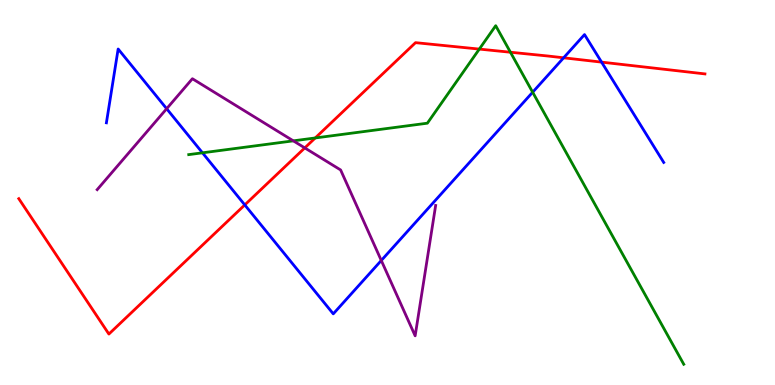[{'lines': ['blue', 'red'], 'intersections': [{'x': 3.16, 'y': 4.68}, {'x': 7.27, 'y': 8.5}, {'x': 7.76, 'y': 8.39}]}, {'lines': ['green', 'red'], 'intersections': [{'x': 4.07, 'y': 6.42}, {'x': 6.18, 'y': 8.72}, {'x': 6.59, 'y': 8.64}]}, {'lines': ['purple', 'red'], 'intersections': [{'x': 3.93, 'y': 6.16}]}, {'lines': ['blue', 'green'], 'intersections': [{'x': 2.61, 'y': 6.03}, {'x': 6.87, 'y': 7.6}]}, {'lines': ['blue', 'purple'], 'intersections': [{'x': 2.15, 'y': 7.18}, {'x': 4.92, 'y': 3.23}]}, {'lines': ['green', 'purple'], 'intersections': [{'x': 3.78, 'y': 6.34}]}]